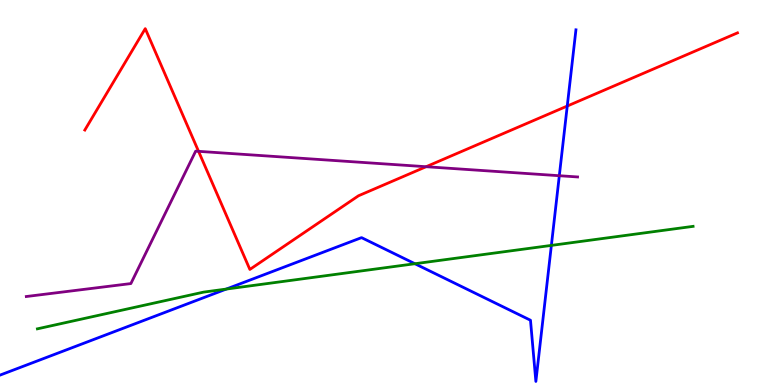[{'lines': ['blue', 'red'], 'intersections': [{'x': 7.32, 'y': 7.25}]}, {'lines': ['green', 'red'], 'intersections': []}, {'lines': ['purple', 'red'], 'intersections': [{'x': 2.56, 'y': 6.07}, {'x': 5.5, 'y': 5.67}]}, {'lines': ['blue', 'green'], 'intersections': [{'x': 2.92, 'y': 2.49}, {'x': 5.35, 'y': 3.15}, {'x': 7.11, 'y': 3.63}]}, {'lines': ['blue', 'purple'], 'intersections': [{'x': 7.22, 'y': 5.44}]}, {'lines': ['green', 'purple'], 'intersections': []}]